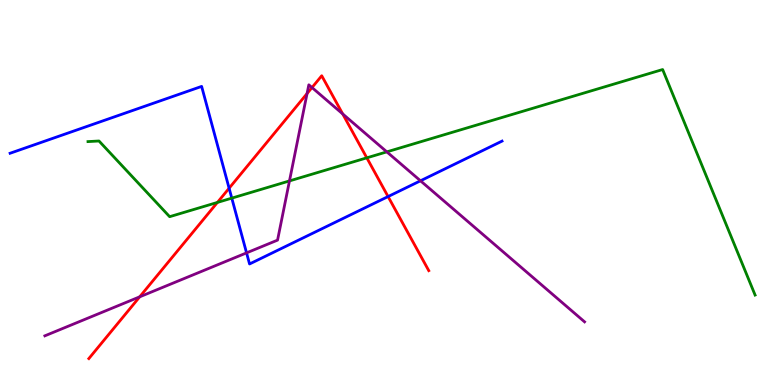[{'lines': ['blue', 'red'], 'intersections': [{'x': 2.96, 'y': 5.11}, {'x': 5.01, 'y': 4.89}]}, {'lines': ['green', 'red'], 'intersections': [{'x': 2.81, 'y': 4.74}, {'x': 4.73, 'y': 5.9}]}, {'lines': ['purple', 'red'], 'intersections': [{'x': 1.8, 'y': 2.29}, {'x': 3.96, 'y': 7.57}, {'x': 4.03, 'y': 7.73}, {'x': 4.42, 'y': 7.04}]}, {'lines': ['blue', 'green'], 'intersections': [{'x': 2.99, 'y': 4.85}]}, {'lines': ['blue', 'purple'], 'intersections': [{'x': 3.18, 'y': 3.43}, {'x': 5.43, 'y': 5.3}]}, {'lines': ['green', 'purple'], 'intersections': [{'x': 3.74, 'y': 5.3}, {'x': 4.99, 'y': 6.06}]}]